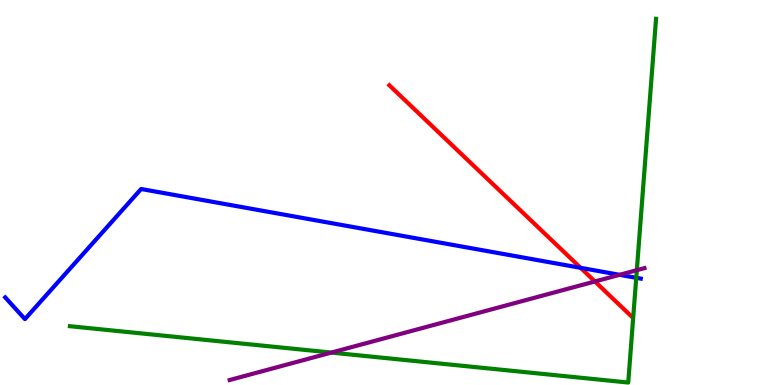[{'lines': ['blue', 'red'], 'intersections': [{'x': 7.49, 'y': 3.04}]}, {'lines': ['green', 'red'], 'intersections': []}, {'lines': ['purple', 'red'], 'intersections': [{'x': 7.68, 'y': 2.69}]}, {'lines': ['blue', 'green'], 'intersections': [{'x': 8.21, 'y': 2.78}]}, {'lines': ['blue', 'purple'], 'intersections': [{'x': 7.99, 'y': 2.86}]}, {'lines': ['green', 'purple'], 'intersections': [{'x': 4.28, 'y': 0.842}, {'x': 8.22, 'y': 2.98}]}]